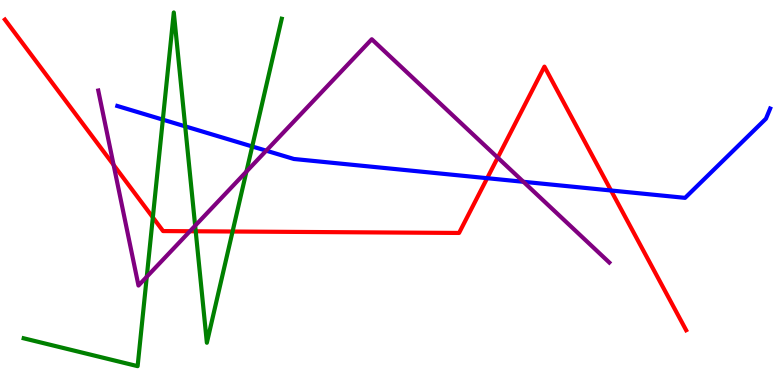[{'lines': ['blue', 'red'], 'intersections': [{'x': 6.29, 'y': 5.37}, {'x': 7.88, 'y': 5.05}]}, {'lines': ['green', 'red'], 'intersections': [{'x': 1.97, 'y': 4.35}, {'x': 2.53, 'y': 3.99}, {'x': 3.0, 'y': 3.99}]}, {'lines': ['purple', 'red'], 'intersections': [{'x': 1.47, 'y': 5.72}, {'x': 2.45, 'y': 3.99}, {'x': 6.42, 'y': 5.91}]}, {'lines': ['blue', 'green'], 'intersections': [{'x': 2.1, 'y': 6.89}, {'x': 2.39, 'y': 6.72}, {'x': 3.25, 'y': 6.2}]}, {'lines': ['blue', 'purple'], 'intersections': [{'x': 3.44, 'y': 6.09}, {'x': 6.75, 'y': 5.28}]}, {'lines': ['green', 'purple'], 'intersections': [{'x': 1.89, 'y': 2.81}, {'x': 2.52, 'y': 4.14}, {'x': 3.18, 'y': 5.54}]}]